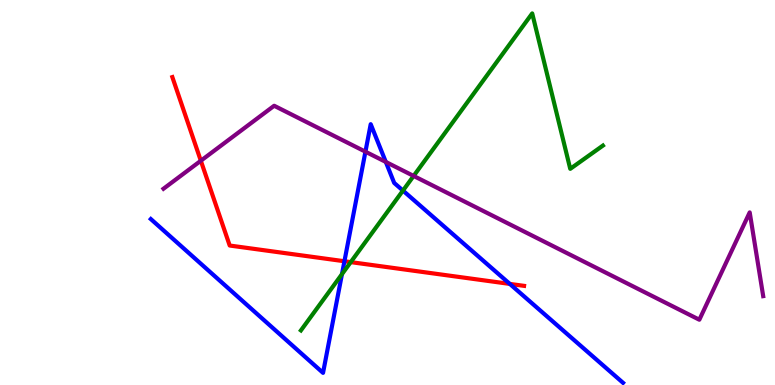[{'lines': ['blue', 'red'], 'intersections': [{'x': 4.44, 'y': 3.21}, {'x': 6.58, 'y': 2.63}]}, {'lines': ['green', 'red'], 'intersections': [{'x': 4.53, 'y': 3.19}]}, {'lines': ['purple', 'red'], 'intersections': [{'x': 2.59, 'y': 5.82}]}, {'lines': ['blue', 'green'], 'intersections': [{'x': 4.41, 'y': 2.88}, {'x': 5.2, 'y': 5.05}]}, {'lines': ['blue', 'purple'], 'intersections': [{'x': 4.72, 'y': 6.06}, {'x': 4.98, 'y': 5.79}]}, {'lines': ['green', 'purple'], 'intersections': [{'x': 5.34, 'y': 5.43}]}]